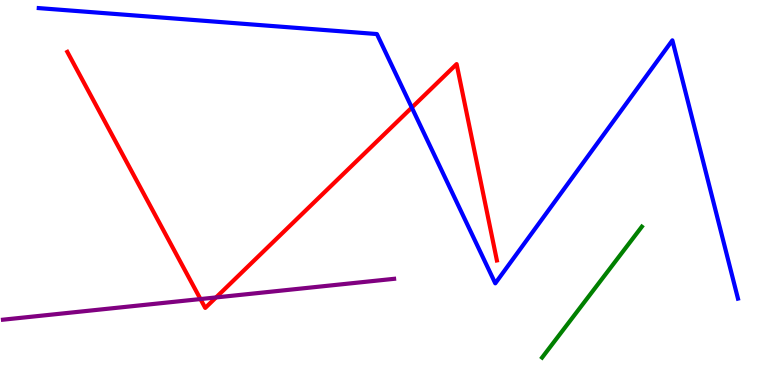[{'lines': ['blue', 'red'], 'intersections': [{'x': 5.31, 'y': 7.21}]}, {'lines': ['green', 'red'], 'intersections': []}, {'lines': ['purple', 'red'], 'intersections': [{'x': 2.59, 'y': 2.23}, {'x': 2.79, 'y': 2.27}]}, {'lines': ['blue', 'green'], 'intersections': []}, {'lines': ['blue', 'purple'], 'intersections': []}, {'lines': ['green', 'purple'], 'intersections': []}]